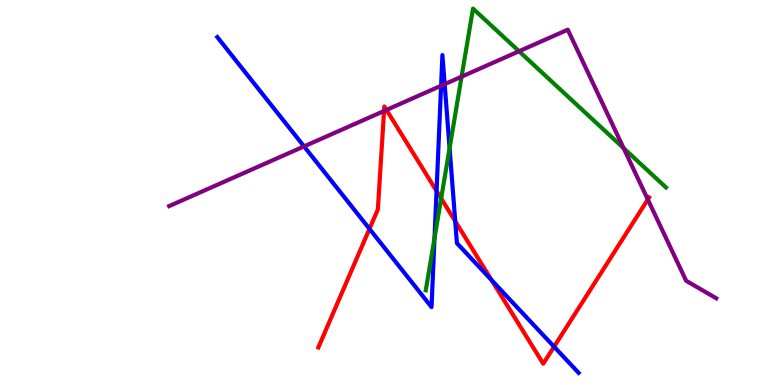[{'lines': ['blue', 'red'], 'intersections': [{'x': 4.77, 'y': 4.06}, {'x': 5.63, 'y': 5.04}, {'x': 5.87, 'y': 4.25}, {'x': 6.34, 'y': 2.72}, {'x': 7.15, 'y': 0.995}]}, {'lines': ['green', 'red'], 'intersections': [{'x': 5.69, 'y': 4.85}]}, {'lines': ['purple', 'red'], 'intersections': [{'x': 4.96, 'y': 7.12}, {'x': 4.99, 'y': 7.15}, {'x': 8.36, 'y': 4.82}]}, {'lines': ['blue', 'green'], 'intersections': [{'x': 5.61, 'y': 3.81}, {'x': 5.8, 'y': 6.15}]}, {'lines': ['blue', 'purple'], 'intersections': [{'x': 3.92, 'y': 6.2}, {'x': 5.69, 'y': 7.77}, {'x': 5.74, 'y': 7.81}]}, {'lines': ['green', 'purple'], 'intersections': [{'x': 5.96, 'y': 8.01}, {'x': 6.7, 'y': 8.67}, {'x': 8.05, 'y': 6.15}]}]